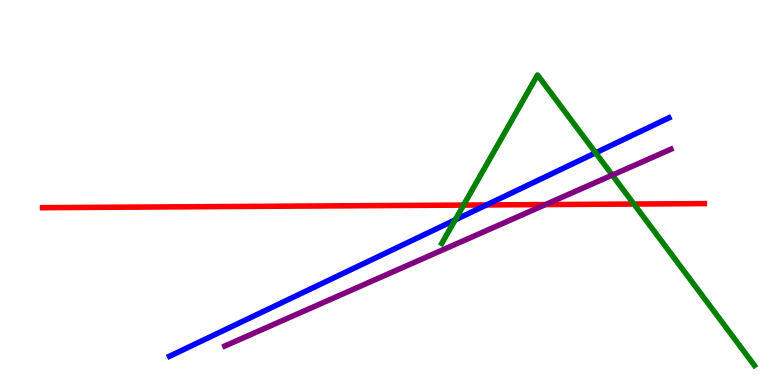[{'lines': ['blue', 'red'], 'intersections': [{'x': 6.28, 'y': 4.68}]}, {'lines': ['green', 'red'], 'intersections': [{'x': 5.98, 'y': 4.67}, {'x': 8.18, 'y': 4.7}]}, {'lines': ['purple', 'red'], 'intersections': [{'x': 7.04, 'y': 4.69}]}, {'lines': ['blue', 'green'], 'intersections': [{'x': 5.87, 'y': 4.29}, {'x': 7.69, 'y': 6.03}]}, {'lines': ['blue', 'purple'], 'intersections': []}, {'lines': ['green', 'purple'], 'intersections': [{'x': 7.9, 'y': 5.45}]}]